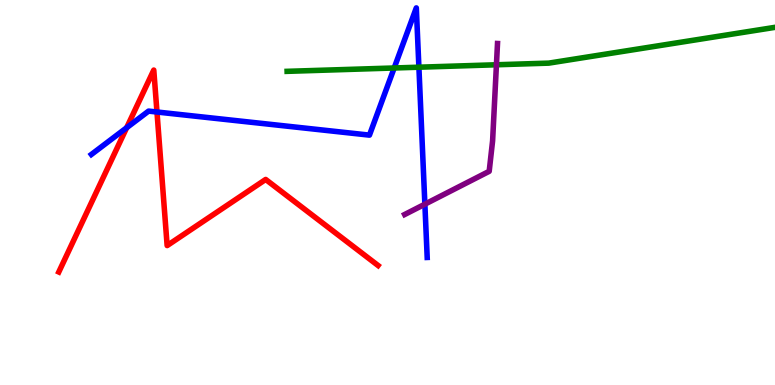[{'lines': ['blue', 'red'], 'intersections': [{'x': 1.63, 'y': 6.68}, {'x': 2.03, 'y': 7.09}]}, {'lines': ['green', 'red'], 'intersections': []}, {'lines': ['purple', 'red'], 'intersections': []}, {'lines': ['blue', 'green'], 'intersections': [{'x': 5.09, 'y': 8.23}, {'x': 5.41, 'y': 8.25}]}, {'lines': ['blue', 'purple'], 'intersections': [{'x': 5.48, 'y': 4.7}]}, {'lines': ['green', 'purple'], 'intersections': [{'x': 6.41, 'y': 8.32}]}]